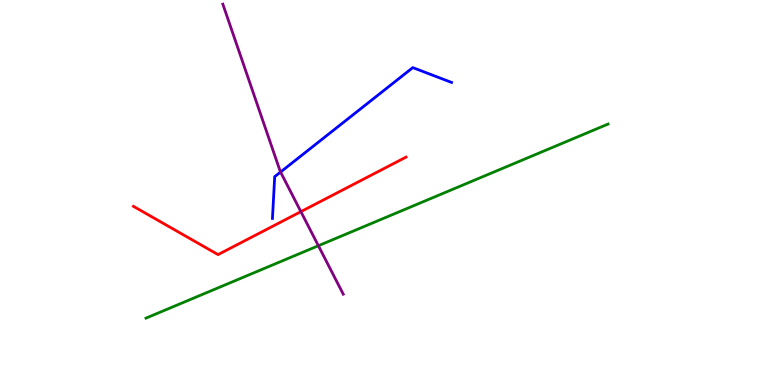[{'lines': ['blue', 'red'], 'intersections': []}, {'lines': ['green', 'red'], 'intersections': []}, {'lines': ['purple', 'red'], 'intersections': [{'x': 3.88, 'y': 4.5}]}, {'lines': ['blue', 'green'], 'intersections': []}, {'lines': ['blue', 'purple'], 'intersections': [{'x': 3.62, 'y': 5.53}]}, {'lines': ['green', 'purple'], 'intersections': [{'x': 4.11, 'y': 3.62}]}]